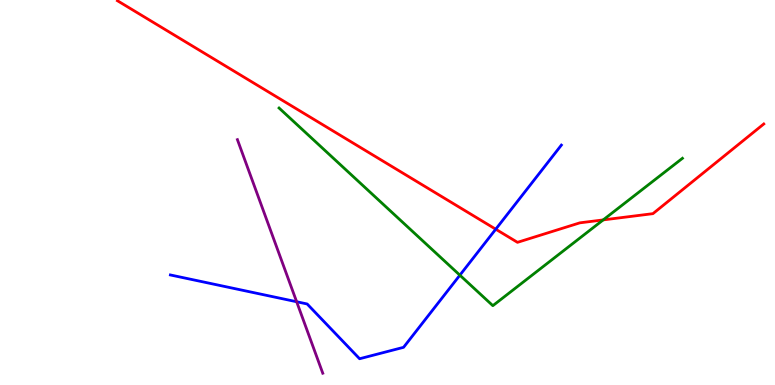[{'lines': ['blue', 'red'], 'intersections': [{'x': 6.4, 'y': 4.05}]}, {'lines': ['green', 'red'], 'intersections': [{'x': 7.78, 'y': 4.29}]}, {'lines': ['purple', 'red'], 'intersections': []}, {'lines': ['blue', 'green'], 'intersections': [{'x': 5.93, 'y': 2.85}]}, {'lines': ['blue', 'purple'], 'intersections': [{'x': 3.83, 'y': 2.16}]}, {'lines': ['green', 'purple'], 'intersections': []}]